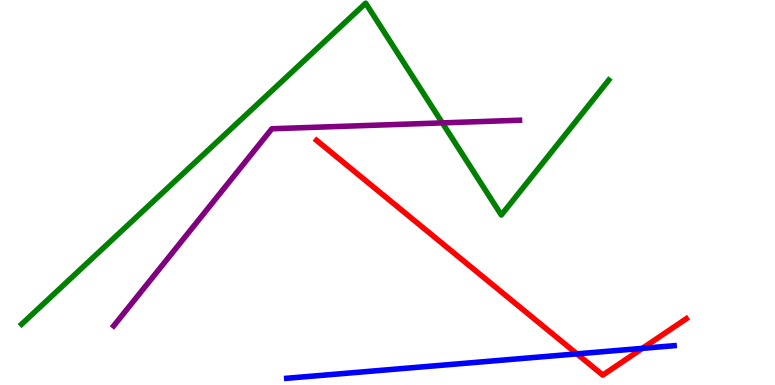[{'lines': ['blue', 'red'], 'intersections': [{'x': 7.44, 'y': 0.809}, {'x': 8.29, 'y': 0.952}]}, {'lines': ['green', 'red'], 'intersections': []}, {'lines': ['purple', 'red'], 'intersections': []}, {'lines': ['blue', 'green'], 'intersections': []}, {'lines': ['blue', 'purple'], 'intersections': []}, {'lines': ['green', 'purple'], 'intersections': [{'x': 5.71, 'y': 6.81}]}]